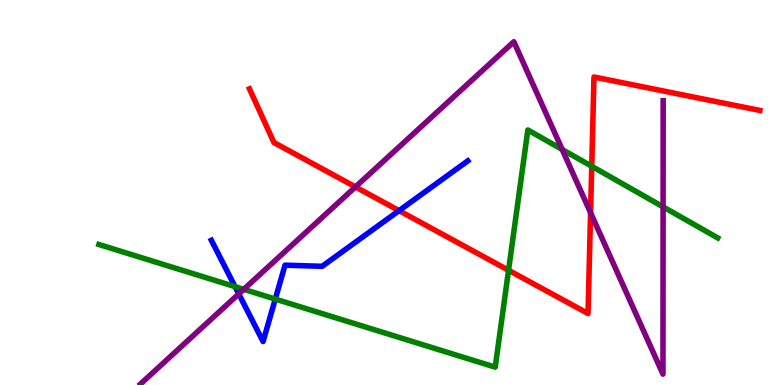[{'lines': ['blue', 'red'], 'intersections': [{'x': 5.15, 'y': 4.53}]}, {'lines': ['green', 'red'], 'intersections': [{'x': 6.56, 'y': 2.98}, {'x': 7.64, 'y': 5.68}]}, {'lines': ['purple', 'red'], 'intersections': [{'x': 4.59, 'y': 5.14}, {'x': 7.62, 'y': 4.47}]}, {'lines': ['blue', 'green'], 'intersections': [{'x': 3.03, 'y': 2.56}, {'x': 3.55, 'y': 2.23}]}, {'lines': ['blue', 'purple'], 'intersections': [{'x': 3.08, 'y': 2.37}]}, {'lines': ['green', 'purple'], 'intersections': [{'x': 3.15, 'y': 2.49}, {'x': 7.25, 'y': 6.12}, {'x': 8.56, 'y': 4.63}]}]